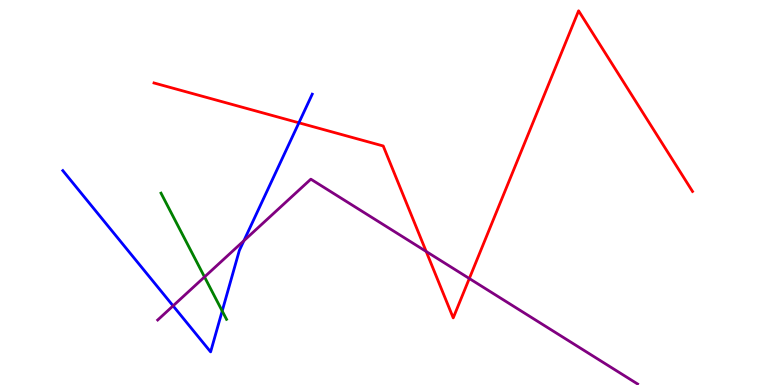[{'lines': ['blue', 'red'], 'intersections': [{'x': 3.86, 'y': 6.81}]}, {'lines': ['green', 'red'], 'intersections': []}, {'lines': ['purple', 'red'], 'intersections': [{'x': 5.5, 'y': 3.47}, {'x': 6.06, 'y': 2.77}]}, {'lines': ['blue', 'green'], 'intersections': [{'x': 2.87, 'y': 1.92}]}, {'lines': ['blue', 'purple'], 'intersections': [{'x': 2.23, 'y': 2.06}, {'x': 3.15, 'y': 3.75}]}, {'lines': ['green', 'purple'], 'intersections': [{'x': 2.64, 'y': 2.81}]}]